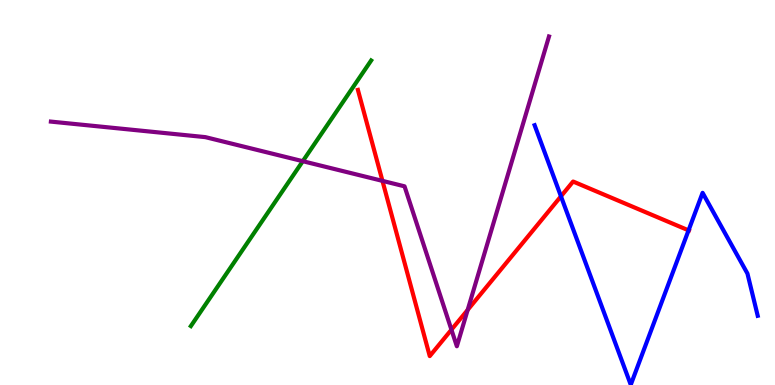[{'lines': ['blue', 'red'], 'intersections': [{'x': 7.24, 'y': 4.9}, {'x': 8.88, 'y': 4.02}]}, {'lines': ['green', 'red'], 'intersections': []}, {'lines': ['purple', 'red'], 'intersections': [{'x': 4.93, 'y': 5.3}, {'x': 5.82, 'y': 1.44}, {'x': 6.03, 'y': 1.95}]}, {'lines': ['blue', 'green'], 'intersections': []}, {'lines': ['blue', 'purple'], 'intersections': []}, {'lines': ['green', 'purple'], 'intersections': [{'x': 3.91, 'y': 5.81}]}]